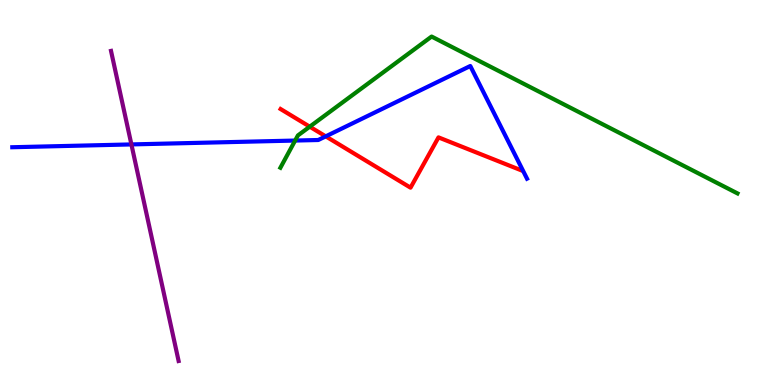[{'lines': ['blue', 'red'], 'intersections': [{'x': 4.2, 'y': 6.46}]}, {'lines': ['green', 'red'], 'intersections': [{'x': 4.0, 'y': 6.71}]}, {'lines': ['purple', 'red'], 'intersections': []}, {'lines': ['blue', 'green'], 'intersections': [{'x': 3.81, 'y': 6.35}]}, {'lines': ['blue', 'purple'], 'intersections': [{'x': 1.7, 'y': 6.25}]}, {'lines': ['green', 'purple'], 'intersections': []}]